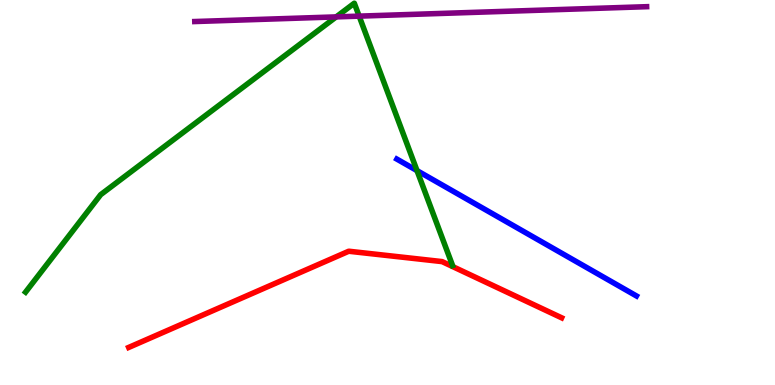[{'lines': ['blue', 'red'], 'intersections': []}, {'lines': ['green', 'red'], 'intersections': []}, {'lines': ['purple', 'red'], 'intersections': []}, {'lines': ['blue', 'green'], 'intersections': [{'x': 5.38, 'y': 5.57}]}, {'lines': ['blue', 'purple'], 'intersections': []}, {'lines': ['green', 'purple'], 'intersections': [{'x': 4.34, 'y': 9.56}, {'x': 4.63, 'y': 9.58}]}]